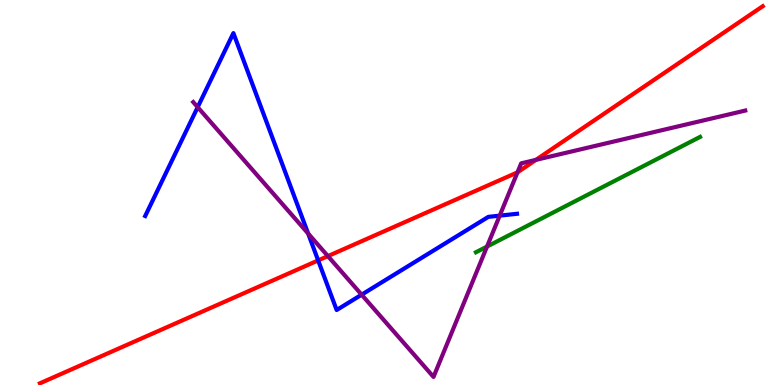[{'lines': ['blue', 'red'], 'intersections': [{'x': 4.11, 'y': 3.24}]}, {'lines': ['green', 'red'], 'intersections': []}, {'lines': ['purple', 'red'], 'intersections': [{'x': 4.23, 'y': 3.35}, {'x': 6.68, 'y': 5.52}, {'x': 6.92, 'y': 5.85}]}, {'lines': ['blue', 'green'], 'intersections': []}, {'lines': ['blue', 'purple'], 'intersections': [{'x': 2.55, 'y': 7.22}, {'x': 3.98, 'y': 3.94}, {'x': 4.67, 'y': 2.35}, {'x': 6.45, 'y': 4.4}]}, {'lines': ['green', 'purple'], 'intersections': [{'x': 6.28, 'y': 3.6}]}]